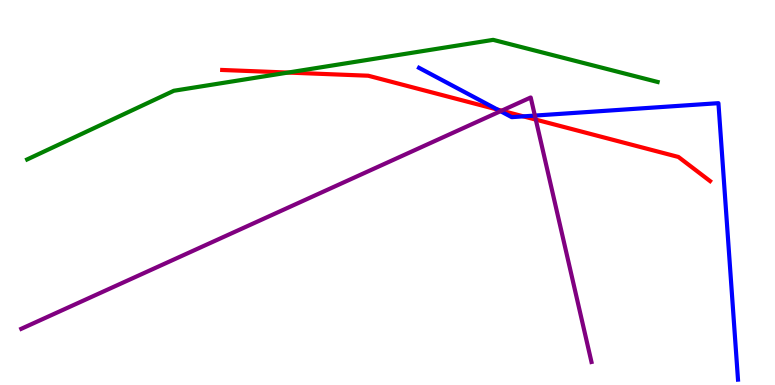[{'lines': ['blue', 'red'], 'intersections': [{'x': 6.42, 'y': 7.15}, {'x': 6.75, 'y': 6.98}]}, {'lines': ['green', 'red'], 'intersections': [{'x': 3.72, 'y': 8.12}]}, {'lines': ['purple', 'red'], 'intersections': [{'x': 6.47, 'y': 7.13}, {'x': 6.91, 'y': 6.89}]}, {'lines': ['blue', 'green'], 'intersections': []}, {'lines': ['blue', 'purple'], 'intersections': [{'x': 6.46, 'y': 7.11}, {'x': 6.9, 'y': 7.0}]}, {'lines': ['green', 'purple'], 'intersections': []}]